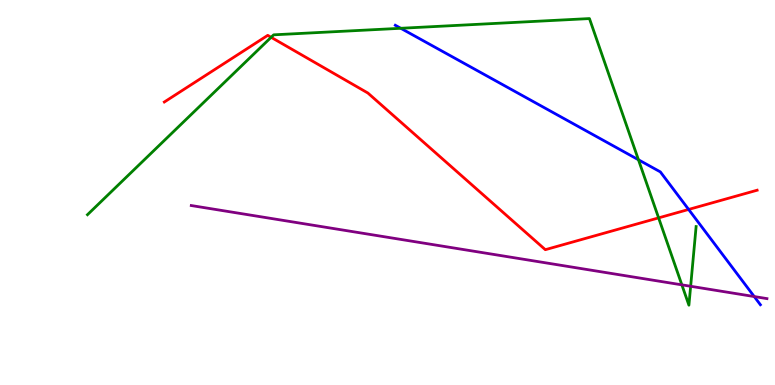[{'lines': ['blue', 'red'], 'intersections': [{'x': 8.89, 'y': 4.56}]}, {'lines': ['green', 'red'], 'intersections': [{'x': 3.5, 'y': 9.03}, {'x': 8.5, 'y': 4.34}]}, {'lines': ['purple', 'red'], 'intersections': []}, {'lines': ['blue', 'green'], 'intersections': [{'x': 5.17, 'y': 9.27}, {'x': 8.24, 'y': 5.85}]}, {'lines': ['blue', 'purple'], 'intersections': [{'x': 9.73, 'y': 2.3}]}, {'lines': ['green', 'purple'], 'intersections': [{'x': 8.8, 'y': 2.6}, {'x': 8.91, 'y': 2.56}]}]